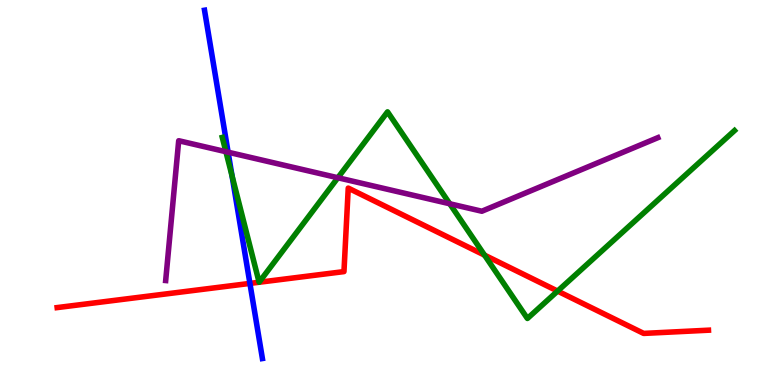[{'lines': ['blue', 'red'], 'intersections': [{'x': 3.22, 'y': 2.64}]}, {'lines': ['green', 'red'], 'intersections': [{'x': 6.25, 'y': 3.37}, {'x': 7.19, 'y': 2.44}]}, {'lines': ['purple', 'red'], 'intersections': []}, {'lines': ['blue', 'green'], 'intersections': [{'x': 2.99, 'y': 5.43}]}, {'lines': ['blue', 'purple'], 'intersections': [{'x': 2.94, 'y': 6.05}]}, {'lines': ['green', 'purple'], 'intersections': [{'x': 2.91, 'y': 6.06}, {'x': 4.36, 'y': 5.38}, {'x': 5.8, 'y': 4.71}]}]